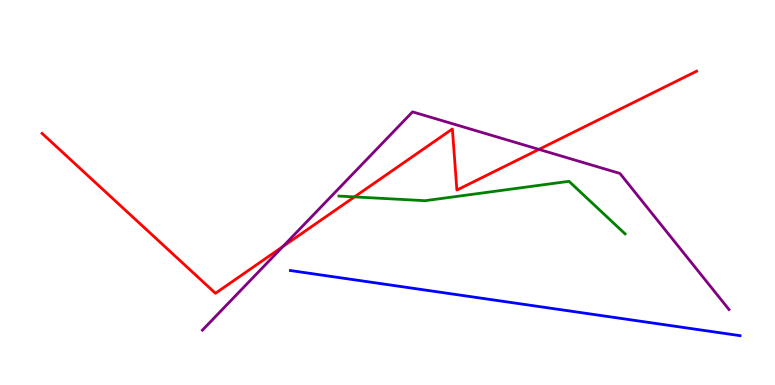[{'lines': ['blue', 'red'], 'intersections': []}, {'lines': ['green', 'red'], 'intersections': [{'x': 4.57, 'y': 4.89}]}, {'lines': ['purple', 'red'], 'intersections': [{'x': 3.65, 'y': 3.6}, {'x': 6.95, 'y': 6.12}]}, {'lines': ['blue', 'green'], 'intersections': []}, {'lines': ['blue', 'purple'], 'intersections': []}, {'lines': ['green', 'purple'], 'intersections': []}]